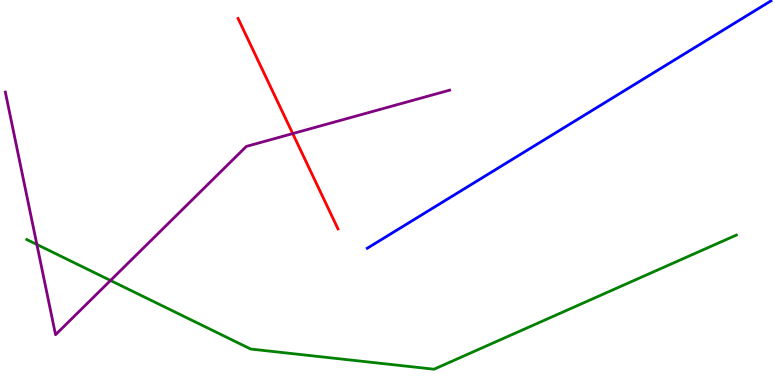[{'lines': ['blue', 'red'], 'intersections': []}, {'lines': ['green', 'red'], 'intersections': []}, {'lines': ['purple', 'red'], 'intersections': [{'x': 3.78, 'y': 6.53}]}, {'lines': ['blue', 'green'], 'intersections': []}, {'lines': ['blue', 'purple'], 'intersections': []}, {'lines': ['green', 'purple'], 'intersections': [{'x': 0.476, 'y': 3.65}, {'x': 1.43, 'y': 2.71}]}]